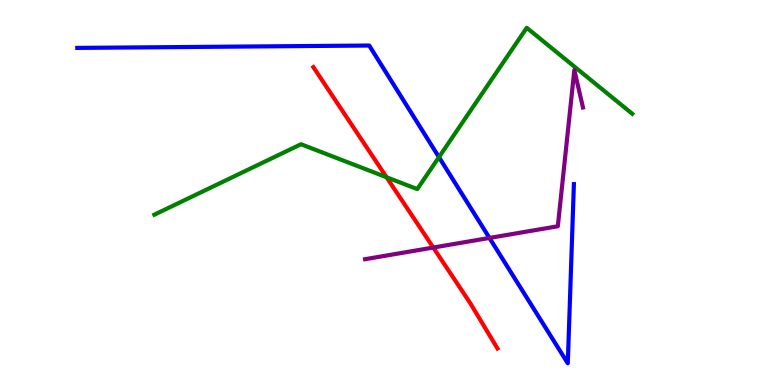[{'lines': ['blue', 'red'], 'intersections': []}, {'lines': ['green', 'red'], 'intersections': [{'x': 4.99, 'y': 5.4}]}, {'lines': ['purple', 'red'], 'intersections': [{'x': 5.59, 'y': 3.57}]}, {'lines': ['blue', 'green'], 'intersections': [{'x': 5.66, 'y': 5.92}]}, {'lines': ['blue', 'purple'], 'intersections': [{'x': 6.32, 'y': 3.82}]}, {'lines': ['green', 'purple'], 'intersections': []}]